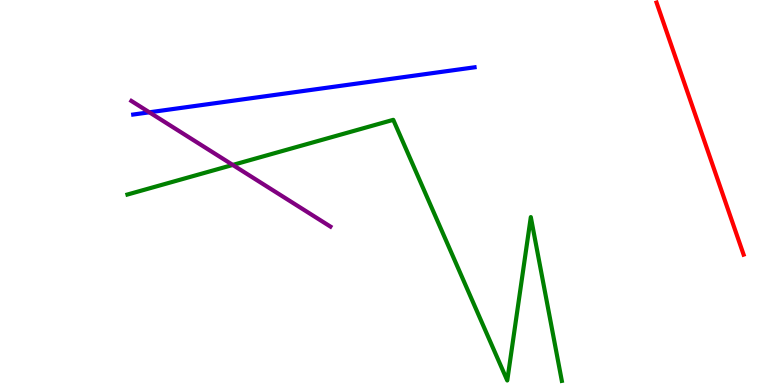[{'lines': ['blue', 'red'], 'intersections': []}, {'lines': ['green', 'red'], 'intersections': []}, {'lines': ['purple', 'red'], 'intersections': []}, {'lines': ['blue', 'green'], 'intersections': []}, {'lines': ['blue', 'purple'], 'intersections': [{'x': 1.93, 'y': 7.08}]}, {'lines': ['green', 'purple'], 'intersections': [{'x': 3.0, 'y': 5.72}]}]